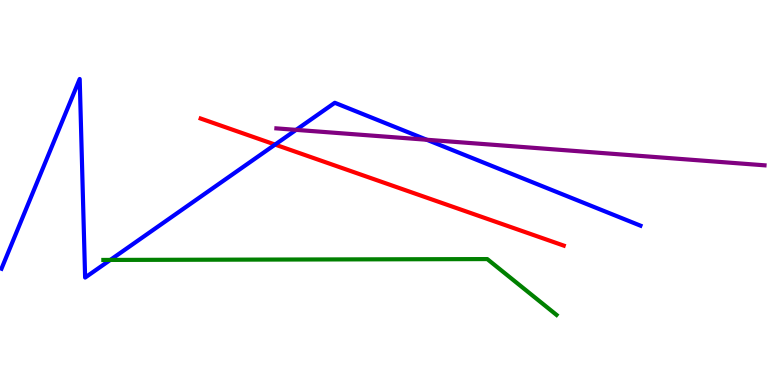[{'lines': ['blue', 'red'], 'intersections': [{'x': 3.55, 'y': 6.24}]}, {'lines': ['green', 'red'], 'intersections': []}, {'lines': ['purple', 'red'], 'intersections': []}, {'lines': ['blue', 'green'], 'intersections': [{'x': 1.42, 'y': 3.25}]}, {'lines': ['blue', 'purple'], 'intersections': [{'x': 3.82, 'y': 6.63}, {'x': 5.51, 'y': 6.37}]}, {'lines': ['green', 'purple'], 'intersections': []}]